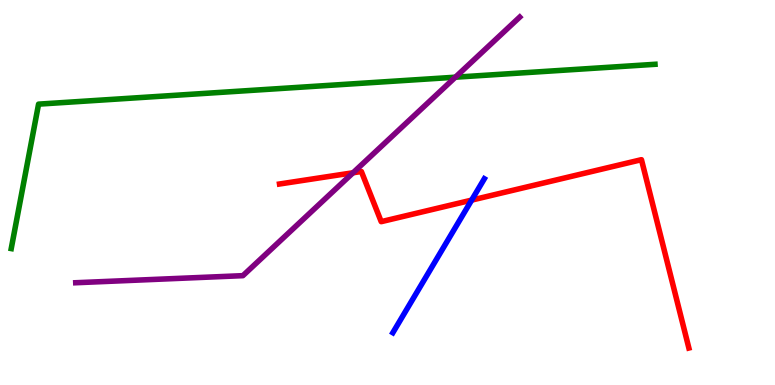[{'lines': ['blue', 'red'], 'intersections': [{'x': 6.09, 'y': 4.8}]}, {'lines': ['green', 'red'], 'intersections': []}, {'lines': ['purple', 'red'], 'intersections': [{'x': 4.56, 'y': 5.51}]}, {'lines': ['blue', 'green'], 'intersections': []}, {'lines': ['blue', 'purple'], 'intersections': []}, {'lines': ['green', 'purple'], 'intersections': [{'x': 5.88, 'y': 7.99}]}]